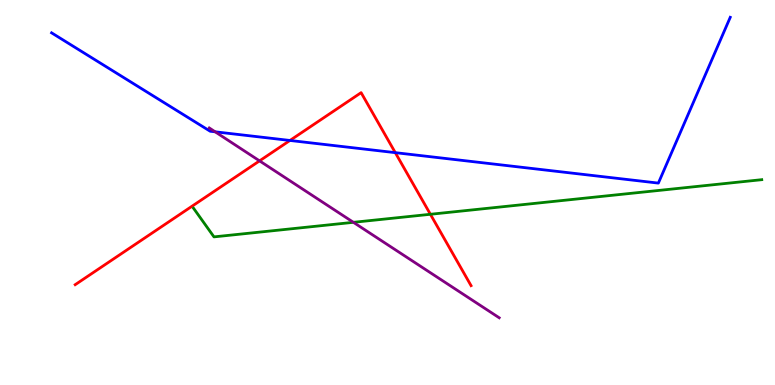[{'lines': ['blue', 'red'], 'intersections': [{'x': 3.74, 'y': 6.35}, {'x': 5.1, 'y': 6.03}]}, {'lines': ['green', 'red'], 'intersections': [{'x': 5.55, 'y': 4.43}]}, {'lines': ['purple', 'red'], 'intersections': [{'x': 3.35, 'y': 5.82}]}, {'lines': ['blue', 'green'], 'intersections': []}, {'lines': ['blue', 'purple'], 'intersections': [{'x': 2.78, 'y': 6.58}]}, {'lines': ['green', 'purple'], 'intersections': [{'x': 4.56, 'y': 4.23}]}]